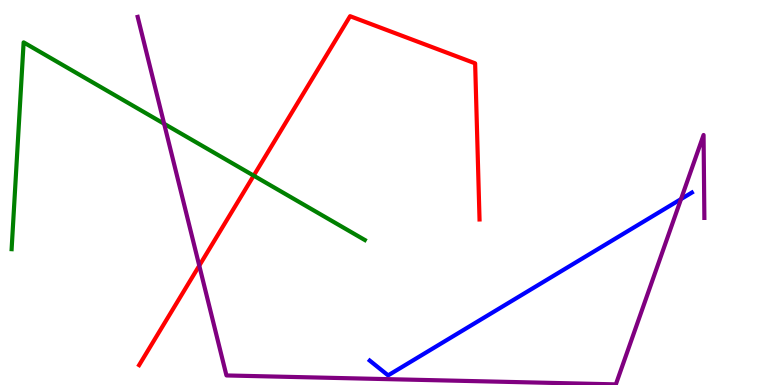[{'lines': ['blue', 'red'], 'intersections': []}, {'lines': ['green', 'red'], 'intersections': [{'x': 3.27, 'y': 5.44}]}, {'lines': ['purple', 'red'], 'intersections': [{'x': 2.57, 'y': 3.1}]}, {'lines': ['blue', 'green'], 'intersections': []}, {'lines': ['blue', 'purple'], 'intersections': [{'x': 8.79, 'y': 4.83}]}, {'lines': ['green', 'purple'], 'intersections': [{'x': 2.12, 'y': 6.79}]}]